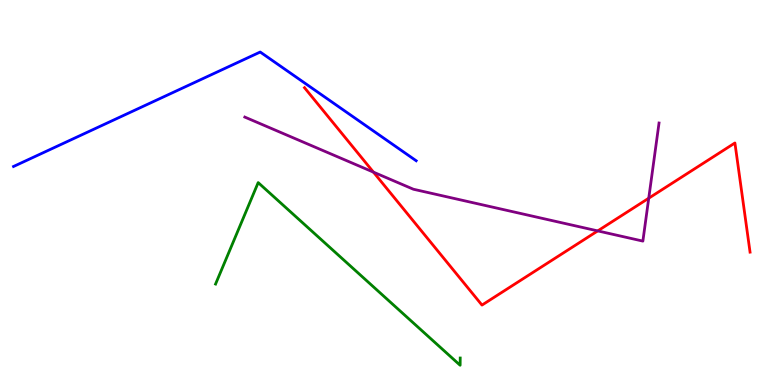[{'lines': ['blue', 'red'], 'intersections': []}, {'lines': ['green', 'red'], 'intersections': []}, {'lines': ['purple', 'red'], 'intersections': [{'x': 4.82, 'y': 5.53}, {'x': 7.71, 'y': 4.0}, {'x': 8.37, 'y': 4.85}]}, {'lines': ['blue', 'green'], 'intersections': []}, {'lines': ['blue', 'purple'], 'intersections': []}, {'lines': ['green', 'purple'], 'intersections': []}]